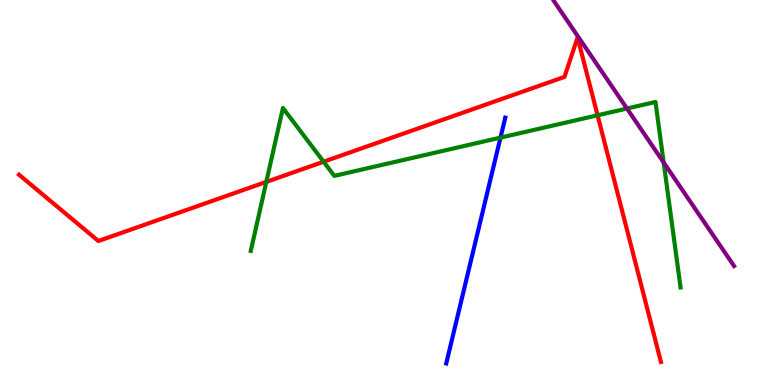[{'lines': ['blue', 'red'], 'intersections': []}, {'lines': ['green', 'red'], 'intersections': [{'x': 3.44, 'y': 5.28}, {'x': 4.18, 'y': 5.8}, {'x': 7.71, 'y': 7.01}]}, {'lines': ['purple', 'red'], 'intersections': []}, {'lines': ['blue', 'green'], 'intersections': [{'x': 6.46, 'y': 6.43}]}, {'lines': ['blue', 'purple'], 'intersections': []}, {'lines': ['green', 'purple'], 'intersections': [{'x': 8.09, 'y': 7.18}, {'x': 8.56, 'y': 5.78}]}]